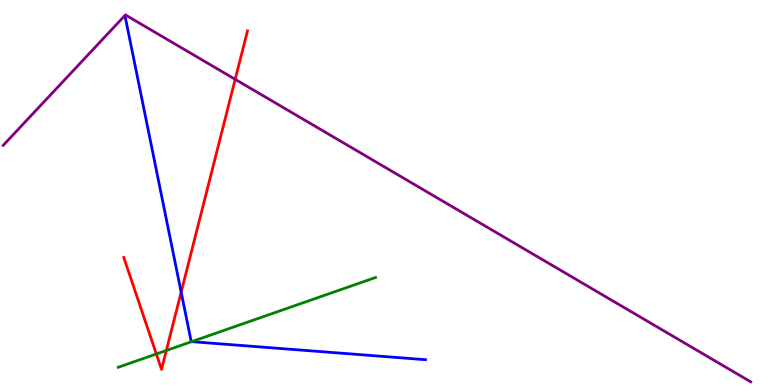[{'lines': ['blue', 'red'], 'intersections': [{'x': 2.34, 'y': 2.41}]}, {'lines': ['green', 'red'], 'intersections': [{'x': 2.02, 'y': 0.806}, {'x': 2.15, 'y': 0.897}]}, {'lines': ['purple', 'red'], 'intersections': [{'x': 3.03, 'y': 7.94}]}, {'lines': ['blue', 'green'], 'intersections': [{'x': 2.47, 'y': 1.13}]}, {'lines': ['blue', 'purple'], 'intersections': []}, {'lines': ['green', 'purple'], 'intersections': []}]